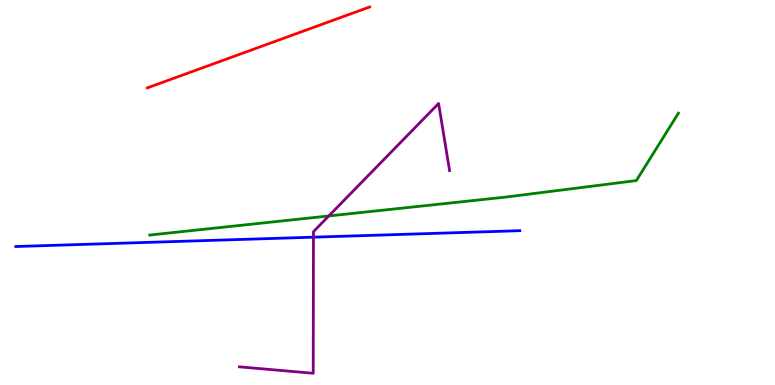[{'lines': ['blue', 'red'], 'intersections': []}, {'lines': ['green', 'red'], 'intersections': []}, {'lines': ['purple', 'red'], 'intersections': []}, {'lines': ['blue', 'green'], 'intersections': []}, {'lines': ['blue', 'purple'], 'intersections': [{'x': 4.04, 'y': 3.84}]}, {'lines': ['green', 'purple'], 'intersections': [{'x': 4.24, 'y': 4.39}]}]